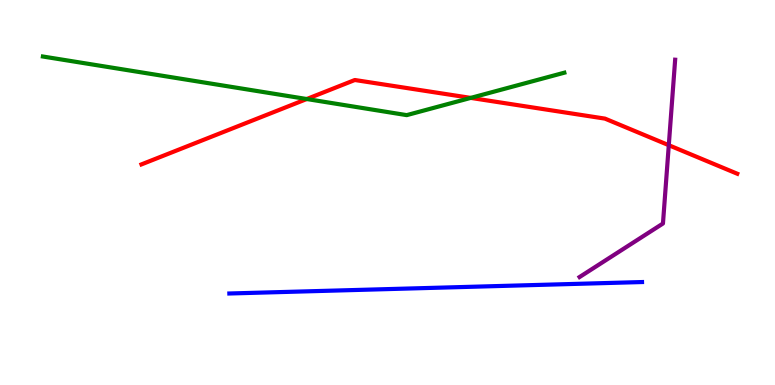[{'lines': ['blue', 'red'], 'intersections': []}, {'lines': ['green', 'red'], 'intersections': [{'x': 3.96, 'y': 7.43}, {'x': 6.07, 'y': 7.46}]}, {'lines': ['purple', 'red'], 'intersections': [{'x': 8.63, 'y': 6.23}]}, {'lines': ['blue', 'green'], 'intersections': []}, {'lines': ['blue', 'purple'], 'intersections': []}, {'lines': ['green', 'purple'], 'intersections': []}]